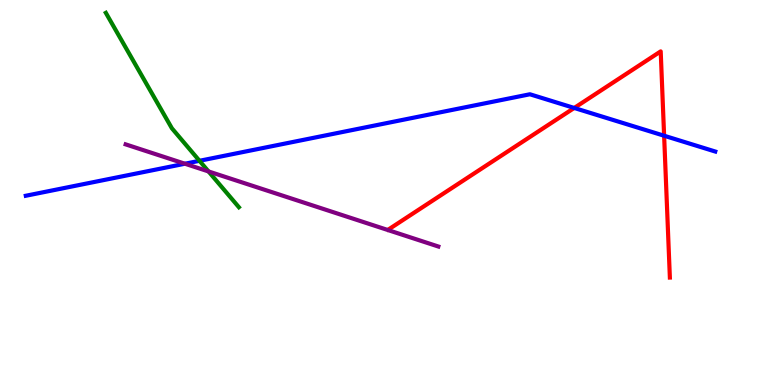[{'lines': ['blue', 'red'], 'intersections': [{'x': 7.41, 'y': 7.2}, {'x': 8.57, 'y': 6.47}]}, {'lines': ['green', 'red'], 'intersections': []}, {'lines': ['purple', 'red'], 'intersections': []}, {'lines': ['blue', 'green'], 'intersections': [{'x': 2.57, 'y': 5.82}]}, {'lines': ['blue', 'purple'], 'intersections': [{'x': 2.39, 'y': 5.75}]}, {'lines': ['green', 'purple'], 'intersections': [{'x': 2.69, 'y': 5.55}]}]